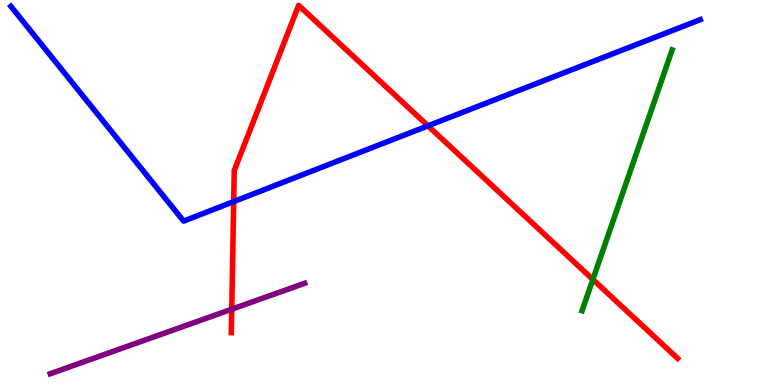[{'lines': ['blue', 'red'], 'intersections': [{'x': 3.02, 'y': 4.76}, {'x': 5.52, 'y': 6.73}]}, {'lines': ['green', 'red'], 'intersections': [{'x': 7.65, 'y': 2.74}]}, {'lines': ['purple', 'red'], 'intersections': [{'x': 2.99, 'y': 1.97}]}, {'lines': ['blue', 'green'], 'intersections': []}, {'lines': ['blue', 'purple'], 'intersections': []}, {'lines': ['green', 'purple'], 'intersections': []}]